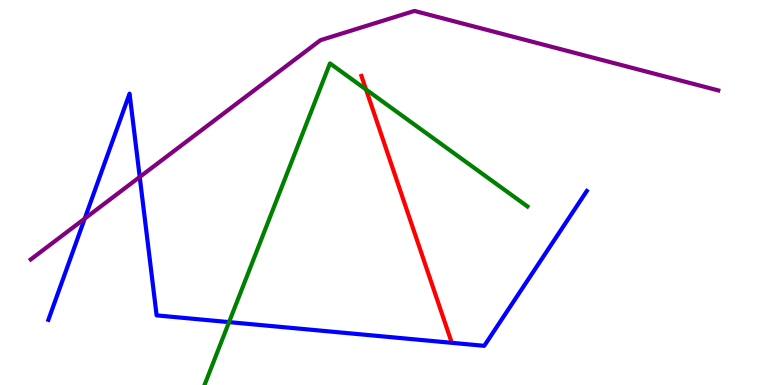[{'lines': ['blue', 'red'], 'intersections': []}, {'lines': ['green', 'red'], 'intersections': [{'x': 4.72, 'y': 7.67}]}, {'lines': ['purple', 'red'], 'intersections': []}, {'lines': ['blue', 'green'], 'intersections': [{'x': 2.96, 'y': 1.63}]}, {'lines': ['blue', 'purple'], 'intersections': [{'x': 1.09, 'y': 4.32}, {'x': 1.8, 'y': 5.4}]}, {'lines': ['green', 'purple'], 'intersections': []}]